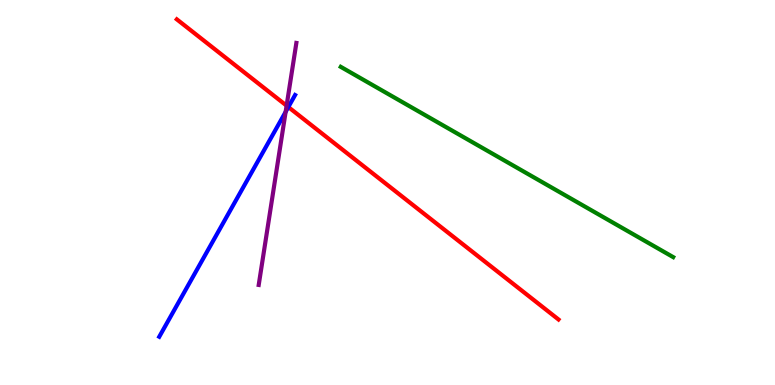[{'lines': ['blue', 'red'], 'intersections': [{'x': 3.72, 'y': 7.22}]}, {'lines': ['green', 'red'], 'intersections': []}, {'lines': ['purple', 'red'], 'intersections': [{'x': 3.7, 'y': 7.26}]}, {'lines': ['blue', 'green'], 'intersections': []}, {'lines': ['blue', 'purple'], 'intersections': [{'x': 3.69, 'y': 7.09}]}, {'lines': ['green', 'purple'], 'intersections': []}]